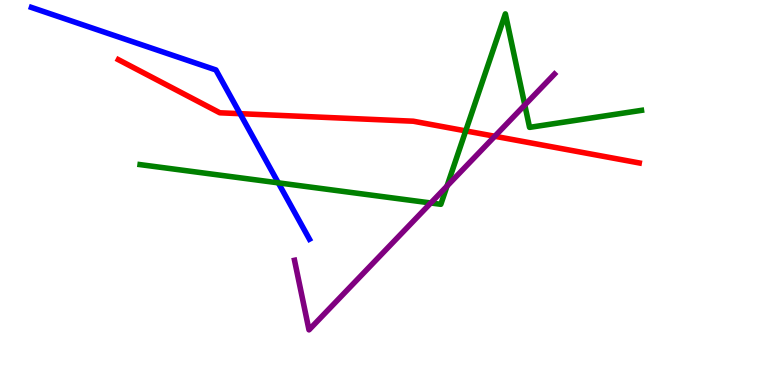[{'lines': ['blue', 'red'], 'intersections': [{'x': 3.1, 'y': 7.05}]}, {'lines': ['green', 'red'], 'intersections': [{'x': 6.01, 'y': 6.6}]}, {'lines': ['purple', 'red'], 'intersections': [{'x': 6.38, 'y': 6.46}]}, {'lines': ['blue', 'green'], 'intersections': [{'x': 3.59, 'y': 5.25}]}, {'lines': ['blue', 'purple'], 'intersections': []}, {'lines': ['green', 'purple'], 'intersections': [{'x': 5.56, 'y': 4.73}, {'x': 5.77, 'y': 5.17}, {'x': 6.77, 'y': 7.27}]}]